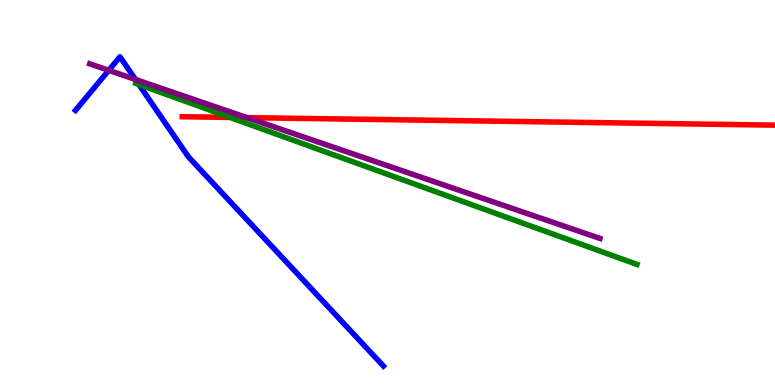[{'lines': ['blue', 'red'], 'intersections': []}, {'lines': ['green', 'red'], 'intersections': [{'x': 2.97, 'y': 6.95}]}, {'lines': ['purple', 'red'], 'intersections': [{'x': 3.19, 'y': 6.94}]}, {'lines': ['blue', 'green'], 'intersections': [{'x': 1.79, 'y': 7.81}]}, {'lines': ['blue', 'purple'], 'intersections': [{'x': 1.4, 'y': 8.17}, {'x': 1.75, 'y': 7.94}]}, {'lines': ['green', 'purple'], 'intersections': []}]